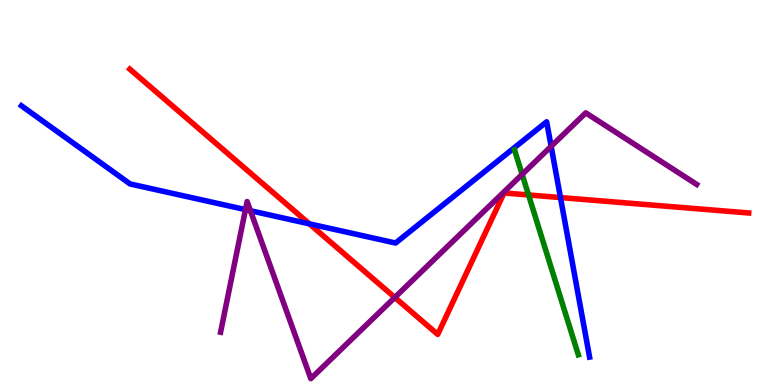[{'lines': ['blue', 'red'], 'intersections': [{'x': 3.99, 'y': 4.19}, {'x': 7.23, 'y': 4.87}]}, {'lines': ['green', 'red'], 'intersections': [{'x': 6.82, 'y': 4.94}]}, {'lines': ['purple', 'red'], 'intersections': [{'x': 5.09, 'y': 2.27}]}, {'lines': ['blue', 'green'], 'intersections': []}, {'lines': ['blue', 'purple'], 'intersections': [{'x': 3.17, 'y': 4.56}, {'x': 3.23, 'y': 4.53}, {'x': 7.11, 'y': 6.2}]}, {'lines': ['green', 'purple'], 'intersections': [{'x': 6.74, 'y': 5.47}]}]